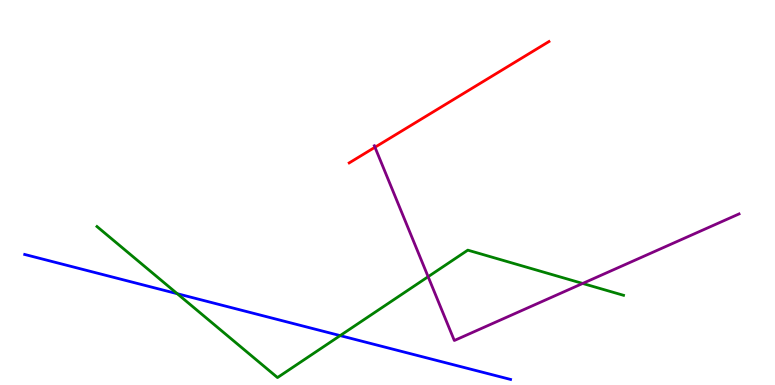[{'lines': ['blue', 'red'], 'intersections': []}, {'lines': ['green', 'red'], 'intersections': []}, {'lines': ['purple', 'red'], 'intersections': [{'x': 4.84, 'y': 6.18}]}, {'lines': ['blue', 'green'], 'intersections': [{'x': 2.29, 'y': 2.37}, {'x': 4.39, 'y': 1.28}]}, {'lines': ['blue', 'purple'], 'intersections': []}, {'lines': ['green', 'purple'], 'intersections': [{'x': 5.52, 'y': 2.81}, {'x': 7.52, 'y': 2.64}]}]